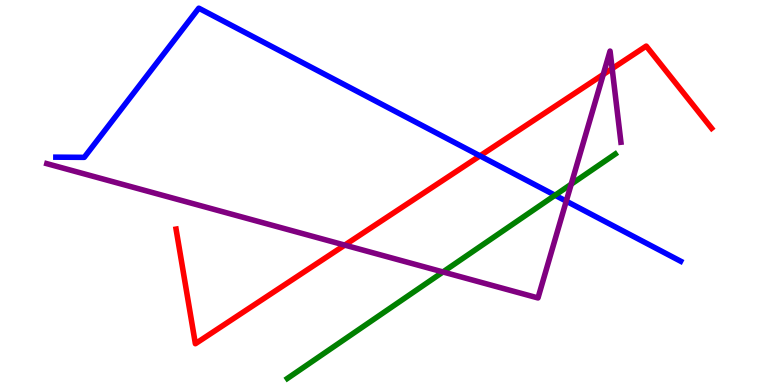[{'lines': ['blue', 'red'], 'intersections': [{'x': 6.19, 'y': 5.95}]}, {'lines': ['green', 'red'], 'intersections': []}, {'lines': ['purple', 'red'], 'intersections': [{'x': 4.45, 'y': 3.63}, {'x': 7.78, 'y': 8.07}, {'x': 7.9, 'y': 8.22}]}, {'lines': ['blue', 'green'], 'intersections': [{'x': 7.16, 'y': 4.93}]}, {'lines': ['blue', 'purple'], 'intersections': [{'x': 7.31, 'y': 4.78}]}, {'lines': ['green', 'purple'], 'intersections': [{'x': 5.72, 'y': 2.94}, {'x': 7.37, 'y': 5.22}]}]